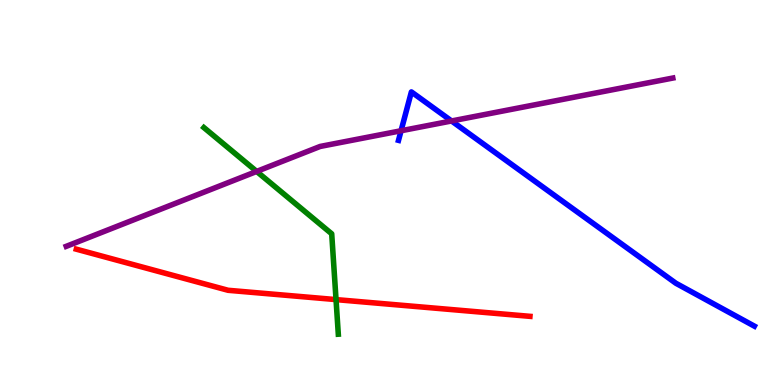[{'lines': ['blue', 'red'], 'intersections': []}, {'lines': ['green', 'red'], 'intersections': [{'x': 4.34, 'y': 2.22}]}, {'lines': ['purple', 'red'], 'intersections': []}, {'lines': ['blue', 'green'], 'intersections': []}, {'lines': ['blue', 'purple'], 'intersections': [{'x': 5.18, 'y': 6.6}, {'x': 5.83, 'y': 6.86}]}, {'lines': ['green', 'purple'], 'intersections': [{'x': 3.31, 'y': 5.55}]}]